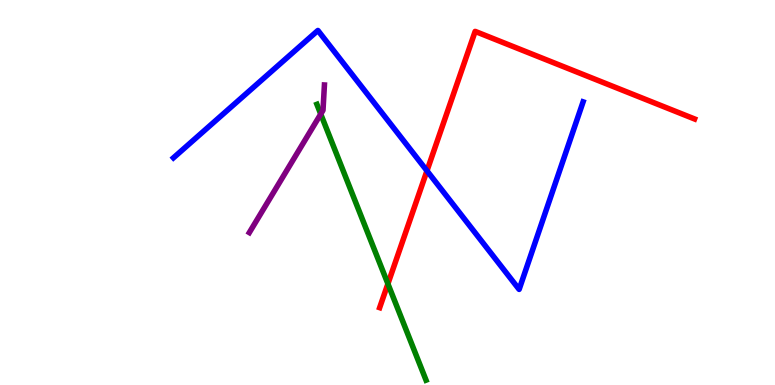[{'lines': ['blue', 'red'], 'intersections': [{'x': 5.51, 'y': 5.56}]}, {'lines': ['green', 'red'], 'intersections': [{'x': 5.01, 'y': 2.63}]}, {'lines': ['purple', 'red'], 'intersections': []}, {'lines': ['blue', 'green'], 'intersections': []}, {'lines': ['blue', 'purple'], 'intersections': []}, {'lines': ['green', 'purple'], 'intersections': [{'x': 4.14, 'y': 7.04}]}]